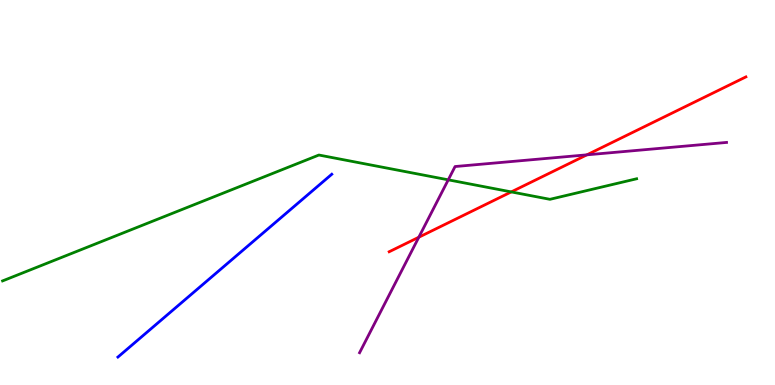[{'lines': ['blue', 'red'], 'intersections': []}, {'lines': ['green', 'red'], 'intersections': [{'x': 6.6, 'y': 5.02}]}, {'lines': ['purple', 'red'], 'intersections': [{'x': 5.4, 'y': 3.84}, {'x': 7.57, 'y': 5.98}]}, {'lines': ['blue', 'green'], 'intersections': []}, {'lines': ['blue', 'purple'], 'intersections': []}, {'lines': ['green', 'purple'], 'intersections': [{'x': 5.78, 'y': 5.33}]}]